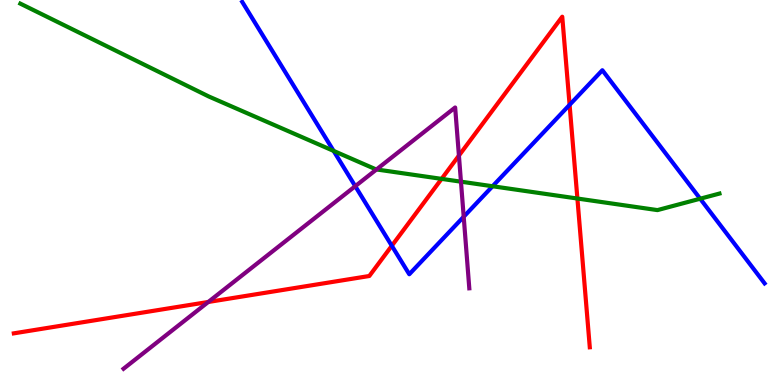[{'lines': ['blue', 'red'], 'intersections': [{'x': 5.06, 'y': 3.62}, {'x': 7.35, 'y': 7.28}]}, {'lines': ['green', 'red'], 'intersections': [{'x': 5.7, 'y': 5.35}, {'x': 7.45, 'y': 4.84}]}, {'lines': ['purple', 'red'], 'intersections': [{'x': 2.69, 'y': 2.16}, {'x': 5.92, 'y': 5.96}]}, {'lines': ['blue', 'green'], 'intersections': [{'x': 4.3, 'y': 6.08}, {'x': 6.36, 'y': 5.16}, {'x': 9.03, 'y': 4.84}]}, {'lines': ['blue', 'purple'], 'intersections': [{'x': 4.58, 'y': 5.16}, {'x': 5.98, 'y': 4.37}]}, {'lines': ['green', 'purple'], 'intersections': [{'x': 4.86, 'y': 5.6}, {'x': 5.95, 'y': 5.28}]}]